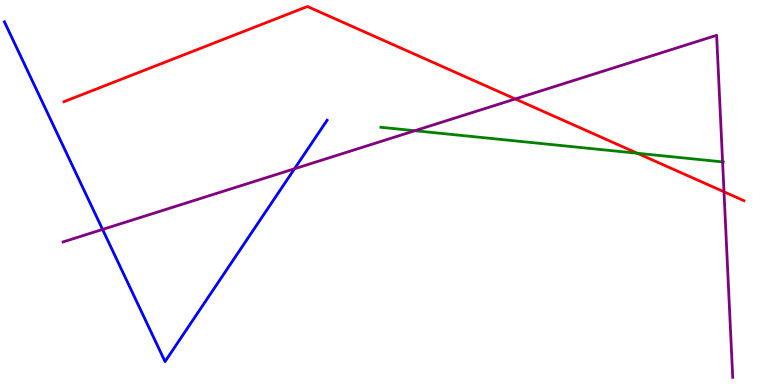[{'lines': ['blue', 'red'], 'intersections': []}, {'lines': ['green', 'red'], 'intersections': [{'x': 8.22, 'y': 6.02}]}, {'lines': ['purple', 'red'], 'intersections': [{'x': 6.65, 'y': 7.43}, {'x': 9.34, 'y': 5.02}]}, {'lines': ['blue', 'green'], 'intersections': []}, {'lines': ['blue', 'purple'], 'intersections': [{'x': 1.32, 'y': 4.04}, {'x': 3.8, 'y': 5.62}]}, {'lines': ['green', 'purple'], 'intersections': [{'x': 5.35, 'y': 6.6}, {'x': 9.32, 'y': 5.79}]}]